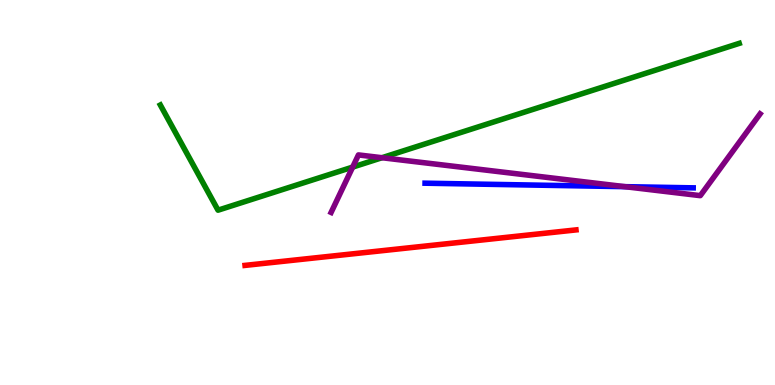[{'lines': ['blue', 'red'], 'intersections': []}, {'lines': ['green', 'red'], 'intersections': []}, {'lines': ['purple', 'red'], 'intersections': []}, {'lines': ['blue', 'green'], 'intersections': []}, {'lines': ['blue', 'purple'], 'intersections': [{'x': 8.06, 'y': 5.15}]}, {'lines': ['green', 'purple'], 'intersections': [{'x': 4.55, 'y': 5.66}, {'x': 4.93, 'y': 5.9}]}]